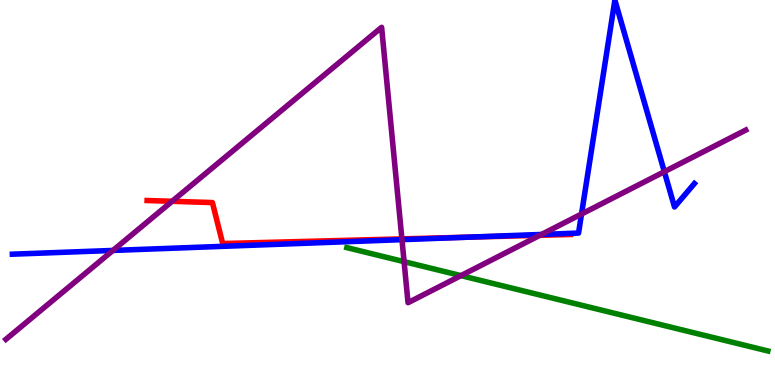[{'lines': ['blue', 'red'], 'intersections': [{'x': 6.06, 'y': 3.84}]}, {'lines': ['green', 'red'], 'intersections': []}, {'lines': ['purple', 'red'], 'intersections': [{'x': 2.22, 'y': 4.77}, {'x': 5.19, 'y': 3.8}, {'x': 6.97, 'y': 3.89}]}, {'lines': ['blue', 'green'], 'intersections': []}, {'lines': ['blue', 'purple'], 'intersections': [{'x': 1.46, 'y': 3.5}, {'x': 5.19, 'y': 3.78}, {'x': 6.99, 'y': 3.91}, {'x': 7.5, 'y': 4.44}, {'x': 8.57, 'y': 5.54}]}, {'lines': ['green', 'purple'], 'intersections': [{'x': 5.21, 'y': 3.2}, {'x': 5.95, 'y': 2.84}]}]